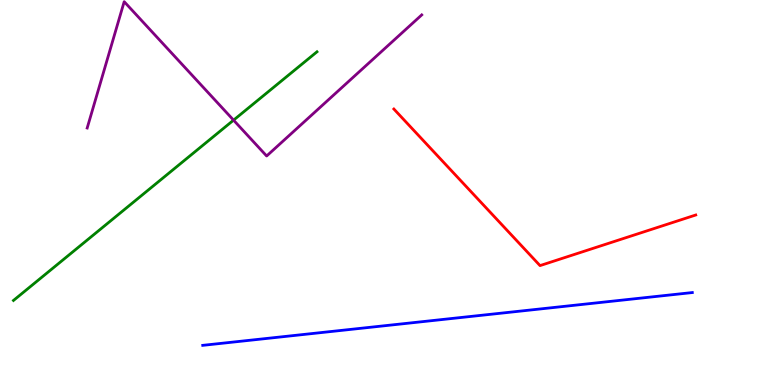[{'lines': ['blue', 'red'], 'intersections': []}, {'lines': ['green', 'red'], 'intersections': []}, {'lines': ['purple', 'red'], 'intersections': []}, {'lines': ['blue', 'green'], 'intersections': []}, {'lines': ['blue', 'purple'], 'intersections': []}, {'lines': ['green', 'purple'], 'intersections': [{'x': 3.01, 'y': 6.88}]}]